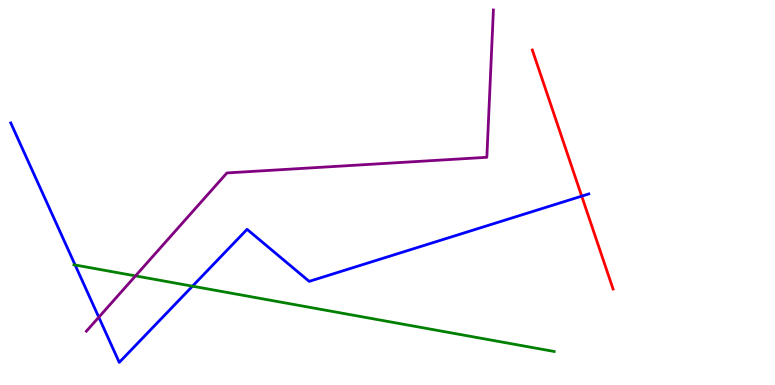[{'lines': ['blue', 'red'], 'intersections': [{'x': 7.51, 'y': 4.91}]}, {'lines': ['green', 'red'], 'intersections': []}, {'lines': ['purple', 'red'], 'intersections': []}, {'lines': ['blue', 'green'], 'intersections': [{'x': 0.969, 'y': 3.12}, {'x': 2.48, 'y': 2.57}]}, {'lines': ['blue', 'purple'], 'intersections': [{'x': 1.27, 'y': 1.76}]}, {'lines': ['green', 'purple'], 'intersections': [{'x': 1.75, 'y': 2.83}]}]